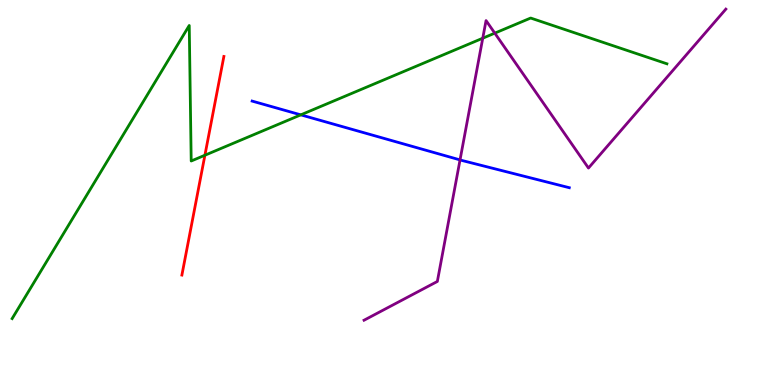[{'lines': ['blue', 'red'], 'intersections': []}, {'lines': ['green', 'red'], 'intersections': [{'x': 2.64, 'y': 5.97}]}, {'lines': ['purple', 'red'], 'intersections': []}, {'lines': ['blue', 'green'], 'intersections': [{'x': 3.88, 'y': 7.02}]}, {'lines': ['blue', 'purple'], 'intersections': [{'x': 5.94, 'y': 5.85}]}, {'lines': ['green', 'purple'], 'intersections': [{'x': 6.23, 'y': 9.01}, {'x': 6.38, 'y': 9.14}]}]